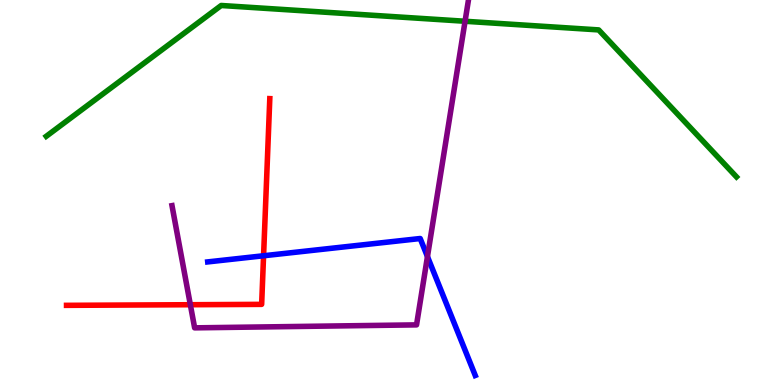[{'lines': ['blue', 'red'], 'intersections': [{'x': 3.4, 'y': 3.36}]}, {'lines': ['green', 'red'], 'intersections': []}, {'lines': ['purple', 'red'], 'intersections': [{'x': 2.46, 'y': 2.09}]}, {'lines': ['blue', 'green'], 'intersections': []}, {'lines': ['blue', 'purple'], 'intersections': [{'x': 5.52, 'y': 3.34}]}, {'lines': ['green', 'purple'], 'intersections': [{'x': 6.0, 'y': 9.45}]}]